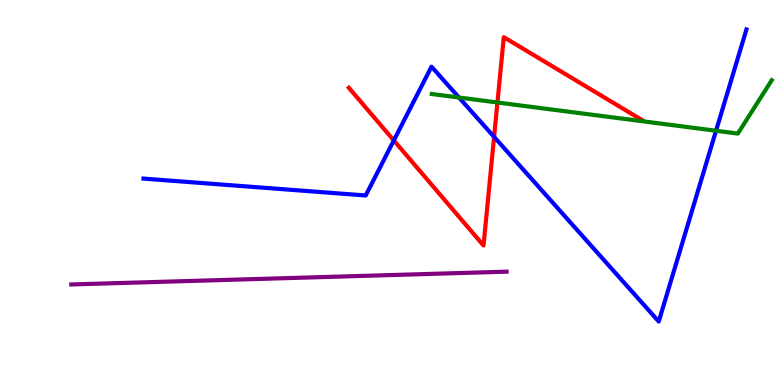[{'lines': ['blue', 'red'], 'intersections': [{'x': 5.08, 'y': 6.35}, {'x': 6.38, 'y': 6.44}]}, {'lines': ['green', 'red'], 'intersections': [{'x': 6.42, 'y': 7.34}]}, {'lines': ['purple', 'red'], 'intersections': []}, {'lines': ['blue', 'green'], 'intersections': [{'x': 5.92, 'y': 7.47}, {'x': 9.24, 'y': 6.6}]}, {'lines': ['blue', 'purple'], 'intersections': []}, {'lines': ['green', 'purple'], 'intersections': []}]